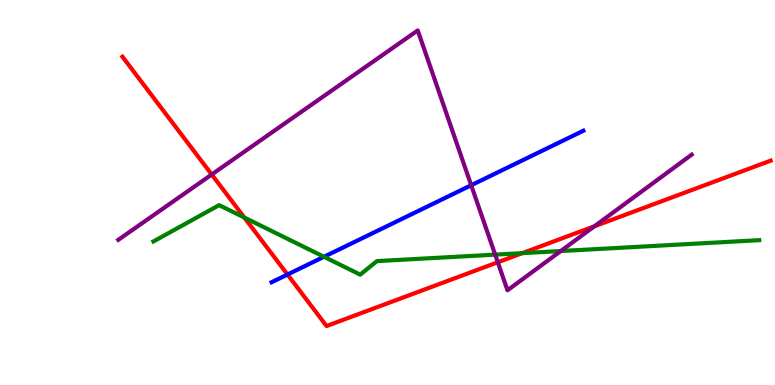[{'lines': ['blue', 'red'], 'intersections': [{'x': 3.71, 'y': 2.87}]}, {'lines': ['green', 'red'], 'intersections': [{'x': 3.15, 'y': 4.35}, {'x': 6.74, 'y': 3.42}]}, {'lines': ['purple', 'red'], 'intersections': [{'x': 2.73, 'y': 5.47}, {'x': 6.42, 'y': 3.19}, {'x': 7.67, 'y': 4.12}]}, {'lines': ['blue', 'green'], 'intersections': [{'x': 4.18, 'y': 3.33}]}, {'lines': ['blue', 'purple'], 'intersections': [{'x': 6.08, 'y': 5.19}]}, {'lines': ['green', 'purple'], 'intersections': [{'x': 6.39, 'y': 3.39}, {'x': 7.24, 'y': 3.48}]}]